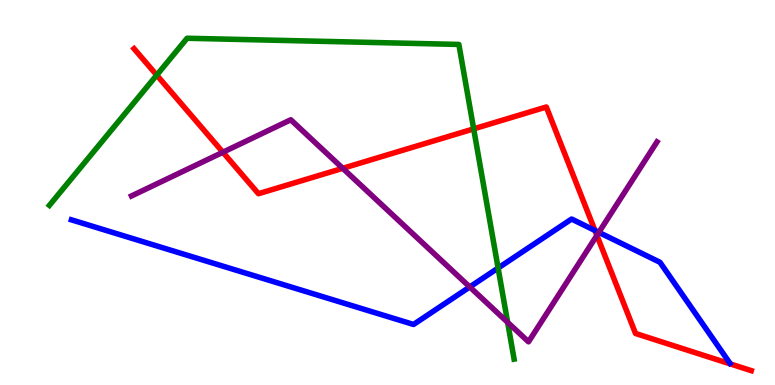[{'lines': ['blue', 'red'], 'intersections': [{'x': 7.68, 'y': 4.01}]}, {'lines': ['green', 'red'], 'intersections': [{'x': 2.02, 'y': 8.05}, {'x': 6.11, 'y': 6.65}]}, {'lines': ['purple', 'red'], 'intersections': [{'x': 2.88, 'y': 6.05}, {'x': 4.42, 'y': 5.63}, {'x': 7.7, 'y': 3.89}]}, {'lines': ['blue', 'green'], 'intersections': [{'x': 6.43, 'y': 3.04}]}, {'lines': ['blue', 'purple'], 'intersections': [{'x': 6.06, 'y': 2.55}, {'x': 7.73, 'y': 3.96}]}, {'lines': ['green', 'purple'], 'intersections': [{'x': 6.55, 'y': 1.63}]}]